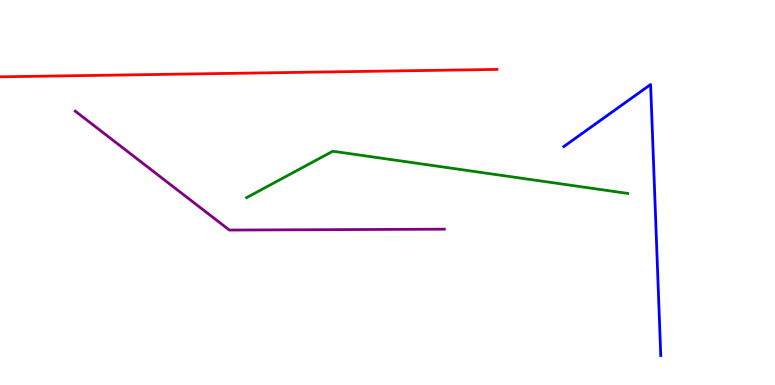[{'lines': ['blue', 'red'], 'intersections': []}, {'lines': ['green', 'red'], 'intersections': []}, {'lines': ['purple', 'red'], 'intersections': []}, {'lines': ['blue', 'green'], 'intersections': []}, {'lines': ['blue', 'purple'], 'intersections': []}, {'lines': ['green', 'purple'], 'intersections': []}]